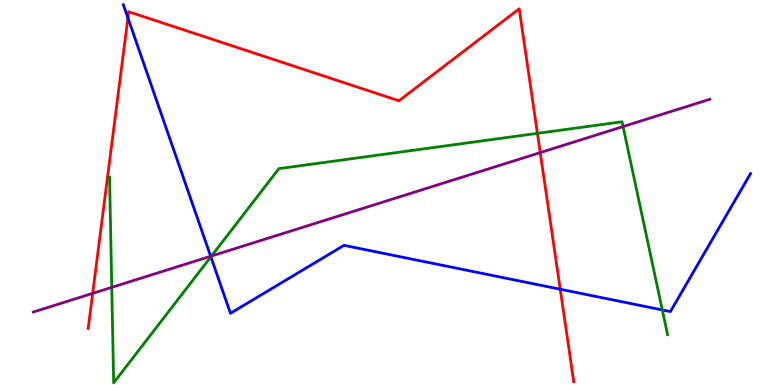[{'lines': ['blue', 'red'], 'intersections': [{'x': 1.65, 'y': 9.54}, {'x': 7.23, 'y': 2.49}]}, {'lines': ['green', 'red'], 'intersections': [{'x': 6.93, 'y': 6.54}]}, {'lines': ['purple', 'red'], 'intersections': [{'x': 1.2, 'y': 2.38}, {'x': 6.97, 'y': 6.04}]}, {'lines': ['blue', 'green'], 'intersections': [{'x': 2.72, 'y': 3.33}, {'x': 8.55, 'y': 1.95}]}, {'lines': ['blue', 'purple'], 'intersections': [{'x': 2.72, 'y': 3.34}]}, {'lines': ['green', 'purple'], 'intersections': [{'x': 1.44, 'y': 2.54}, {'x': 2.73, 'y': 3.35}, {'x': 8.04, 'y': 6.71}]}]